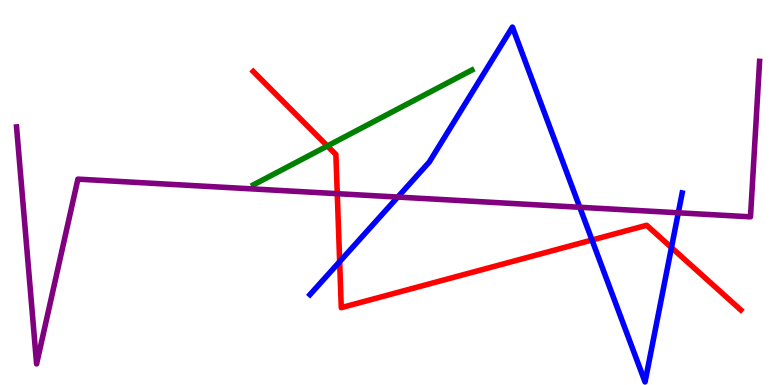[{'lines': ['blue', 'red'], 'intersections': [{'x': 4.38, 'y': 3.2}, {'x': 7.64, 'y': 3.77}, {'x': 8.66, 'y': 3.57}]}, {'lines': ['green', 'red'], 'intersections': [{'x': 4.22, 'y': 6.21}]}, {'lines': ['purple', 'red'], 'intersections': [{'x': 4.35, 'y': 4.97}]}, {'lines': ['blue', 'green'], 'intersections': []}, {'lines': ['blue', 'purple'], 'intersections': [{'x': 5.13, 'y': 4.88}, {'x': 7.48, 'y': 4.62}, {'x': 8.75, 'y': 4.47}]}, {'lines': ['green', 'purple'], 'intersections': []}]